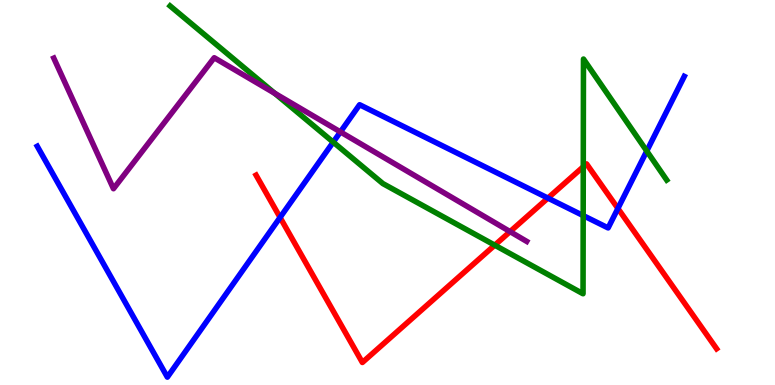[{'lines': ['blue', 'red'], 'intersections': [{'x': 3.61, 'y': 4.35}, {'x': 7.07, 'y': 4.85}, {'x': 7.97, 'y': 4.59}]}, {'lines': ['green', 'red'], 'intersections': [{'x': 6.38, 'y': 3.63}, {'x': 7.53, 'y': 5.67}]}, {'lines': ['purple', 'red'], 'intersections': [{'x': 6.58, 'y': 3.98}]}, {'lines': ['blue', 'green'], 'intersections': [{'x': 4.3, 'y': 6.31}, {'x': 7.52, 'y': 4.4}, {'x': 8.35, 'y': 6.08}]}, {'lines': ['blue', 'purple'], 'intersections': [{'x': 4.39, 'y': 6.57}]}, {'lines': ['green', 'purple'], 'intersections': [{'x': 3.54, 'y': 7.58}]}]